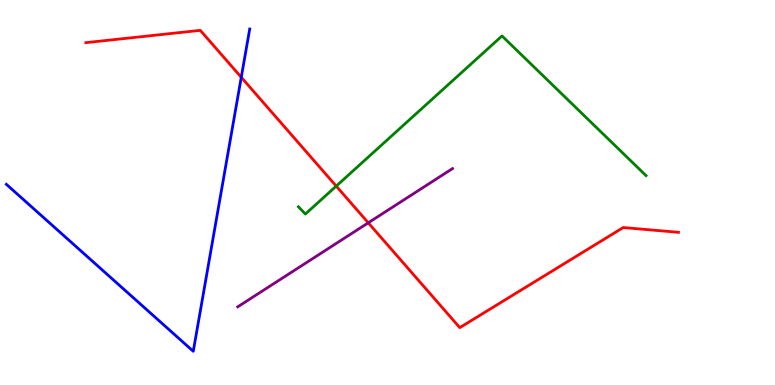[{'lines': ['blue', 'red'], 'intersections': [{'x': 3.11, 'y': 7.99}]}, {'lines': ['green', 'red'], 'intersections': [{'x': 4.34, 'y': 5.17}]}, {'lines': ['purple', 'red'], 'intersections': [{'x': 4.75, 'y': 4.21}]}, {'lines': ['blue', 'green'], 'intersections': []}, {'lines': ['blue', 'purple'], 'intersections': []}, {'lines': ['green', 'purple'], 'intersections': []}]